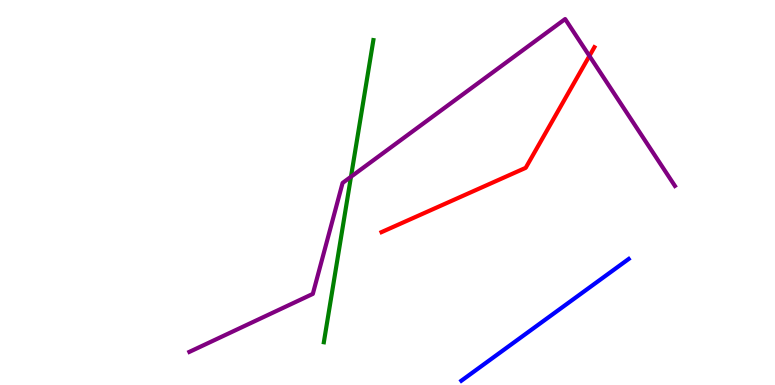[{'lines': ['blue', 'red'], 'intersections': []}, {'lines': ['green', 'red'], 'intersections': []}, {'lines': ['purple', 'red'], 'intersections': [{'x': 7.61, 'y': 8.55}]}, {'lines': ['blue', 'green'], 'intersections': []}, {'lines': ['blue', 'purple'], 'intersections': []}, {'lines': ['green', 'purple'], 'intersections': [{'x': 4.53, 'y': 5.41}]}]